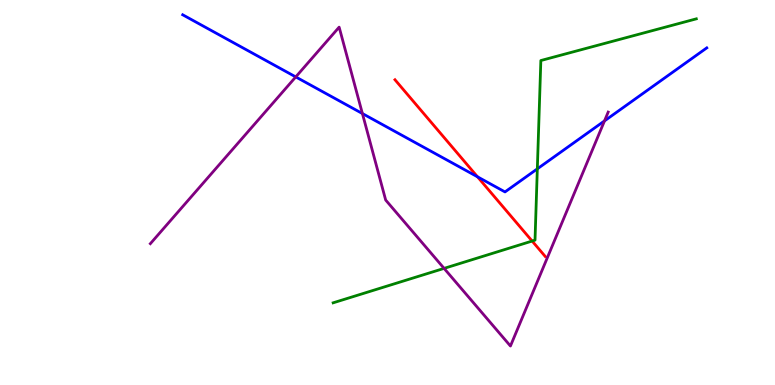[{'lines': ['blue', 'red'], 'intersections': [{'x': 6.16, 'y': 5.41}]}, {'lines': ['green', 'red'], 'intersections': [{'x': 6.87, 'y': 3.74}]}, {'lines': ['purple', 'red'], 'intersections': []}, {'lines': ['blue', 'green'], 'intersections': [{'x': 6.93, 'y': 5.61}]}, {'lines': ['blue', 'purple'], 'intersections': [{'x': 3.82, 'y': 8.0}, {'x': 4.68, 'y': 7.05}, {'x': 7.8, 'y': 6.86}]}, {'lines': ['green', 'purple'], 'intersections': [{'x': 5.73, 'y': 3.03}]}]